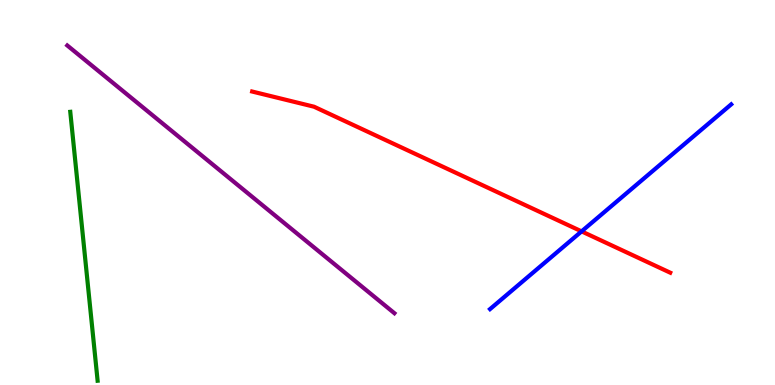[{'lines': ['blue', 'red'], 'intersections': [{'x': 7.5, 'y': 3.99}]}, {'lines': ['green', 'red'], 'intersections': []}, {'lines': ['purple', 'red'], 'intersections': []}, {'lines': ['blue', 'green'], 'intersections': []}, {'lines': ['blue', 'purple'], 'intersections': []}, {'lines': ['green', 'purple'], 'intersections': []}]